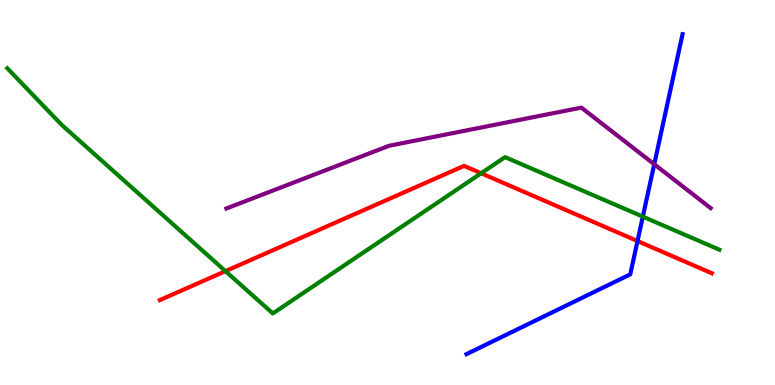[{'lines': ['blue', 'red'], 'intersections': [{'x': 8.23, 'y': 3.74}]}, {'lines': ['green', 'red'], 'intersections': [{'x': 2.91, 'y': 2.96}, {'x': 6.21, 'y': 5.5}]}, {'lines': ['purple', 'red'], 'intersections': []}, {'lines': ['blue', 'green'], 'intersections': [{'x': 8.29, 'y': 4.37}]}, {'lines': ['blue', 'purple'], 'intersections': [{'x': 8.44, 'y': 5.73}]}, {'lines': ['green', 'purple'], 'intersections': []}]